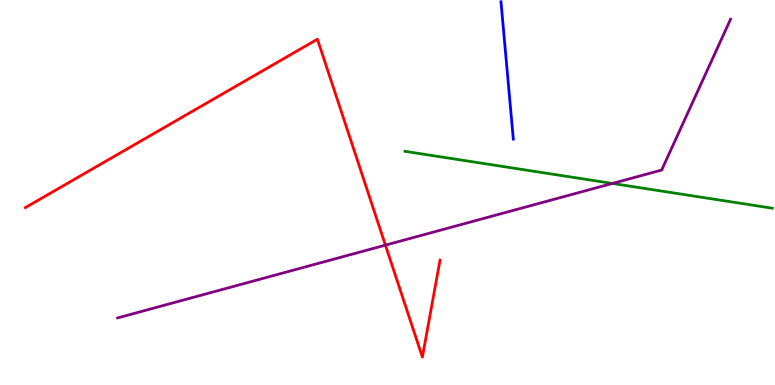[{'lines': ['blue', 'red'], 'intersections': []}, {'lines': ['green', 'red'], 'intersections': []}, {'lines': ['purple', 'red'], 'intersections': [{'x': 4.97, 'y': 3.63}]}, {'lines': ['blue', 'green'], 'intersections': []}, {'lines': ['blue', 'purple'], 'intersections': []}, {'lines': ['green', 'purple'], 'intersections': [{'x': 7.9, 'y': 5.24}]}]